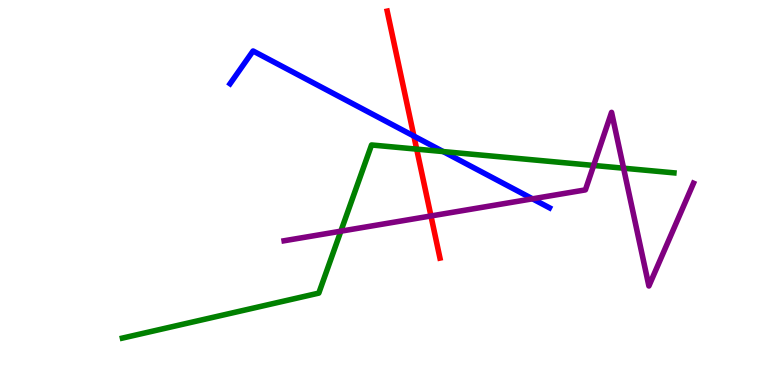[{'lines': ['blue', 'red'], 'intersections': [{'x': 5.34, 'y': 6.47}]}, {'lines': ['green', 'red'], 'intersections': [{'x': 5.38, 'y': 6.13}]}, {'lines': ['purple', 'red'], 'intersections': [{'x': 5.56, 'y': 4.39}]}, {'lines': ['blue', 'green'], 'intersections': [{'x': 5.72, 'y': 6.06}]}, {'lines': ['blue', 'purple'], 'intersections': [{'x': 6.87, 'y': 4.84}]}, {'lines': ['green', 'purple'], 'intersections': [{'x': 4.4, 'y': 4.0}, {'x': 7.66, 'y': 5.7}, {'x': 8.05, 'y': 5.63}]}]